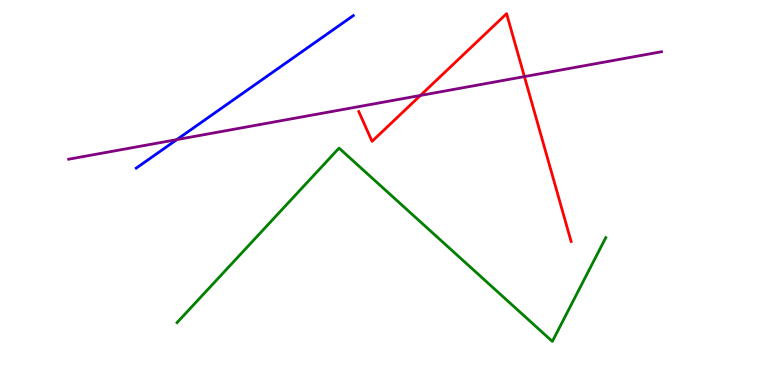[{'lines': ['blue', 'red'], 'intersections': []}, {'lines': ['green', 'red'], 'intersections': []}, {'lines': ['purple', 'red'], 'intersections': [{'x': 5.42, 'y': 7.52}, {'x': 6.77, 'y': 8.01}]}, {'lines': ['blue', 'green'], 'intersections': []}, {'lines': ['blue', 'purple'], 'intersections': [{'x': 2.28, 'y': 6.37}]}, {'lines': ['green', 'purple'], 'intersections': []}]